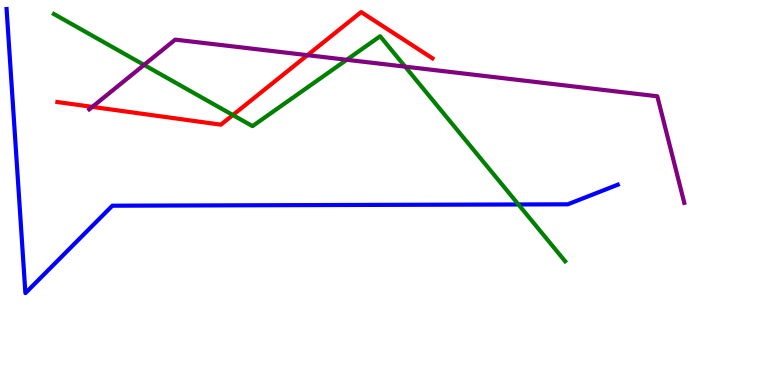[{'lines': ['blue', 'red'], 'intersections': []}, {'lines': ['green', 'red'], 'intersections': [{'x': 3.0, 'y': 7.01}]}, {'lines': ['purple', 'red'], 'intersections': [{'x': 1.19, 'y': 7.22}, {'x': 3.97, 'y': 8.57}]}, {'lines': ['blue', 'green'], 'intersections': [{'x': 6.69, 'y': 4.69}]}, {'lines': ['blue', 'purple'], 'intersections': []}, {'lines': ['green', 'purple'], 'intersections': [{'x': 1.86, 'y': 8.31}, {'x': 4.47, 'y': 8.45}, {'x': 5.23, 'y': 8.27}]}]